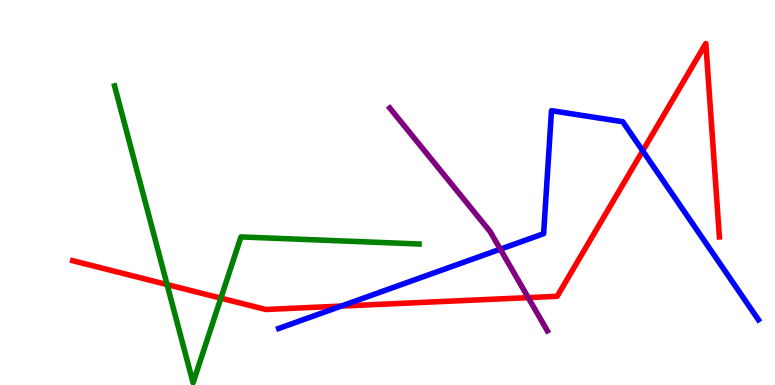[{'lines': ['blue', 'red'], 'intersections': [{'x': 4.4, 'y': 2.05}, {'x': 8.29, 'y': 6.08}]}, {'lines': ['green', 'red'], 'intersections': [{'x': 2.16, 'y': 2.61}, {'x': 2.85, 'y': 2.26}]}, {'lines': ['purple', 'red'], 'intersections': [{'x': 6.82, 'y': 2.27}]}, {'lines': ['blue', 'green'], 'intersections': []}, {'lines': ['blue', 'purple'], 'intersections': [{'x': 6.46, 'y': 3.53}]}, {'lines': ['green', 'purple'], 'intersections': []}]